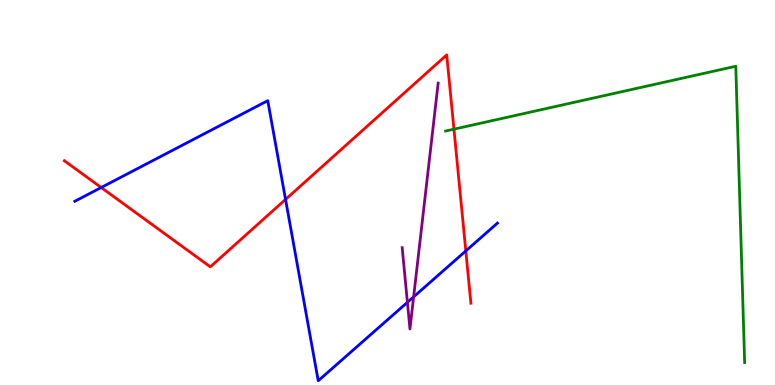[{'lines': ['blue', 'red'], 'intersections': [{'x': 1.31, 'y': 5.13}, {'x': 3.68, 'y': 4.82}, {'x': 6.01, 'y': 3.48}]}, {'lines': ['green', 'red'], 'intersections': [{'x': 5.86, 'y': 6.64}]}, {'lines': ['purple', 'red'], 'intersections': []}, {'lines': ['blue', 'green'], 'intersections': []}, {'lines': ['blue', 'purple'], 'intersections': [{'x': 5.26, 'y': 2.15}, {'x': 5.34, 'y': 2.29}]}, {'lines': ['green', 'purple'], 'intersections': []}]